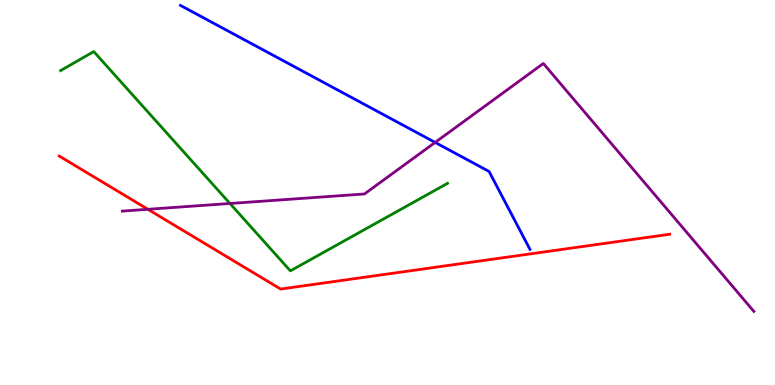[{'lines': ['blue', 'red'], 'intersections': []}, {'lines': ['green', 'red'], 'intersections': []}, {'lines': ['purple', 'red'], 'intersections': [{'x': 1.91, 'y': 4.56}]}, {'lines': ['blue', 'green'], 'intersections': []}, {'lines': ['blue', 'purple'], 'intersections': [{'x': 5.61, 'y': 6.3}]}, {'lines': ['green', 'purple'], 'intersections': [{'x': 2.97, 'y': 4.71}]}]